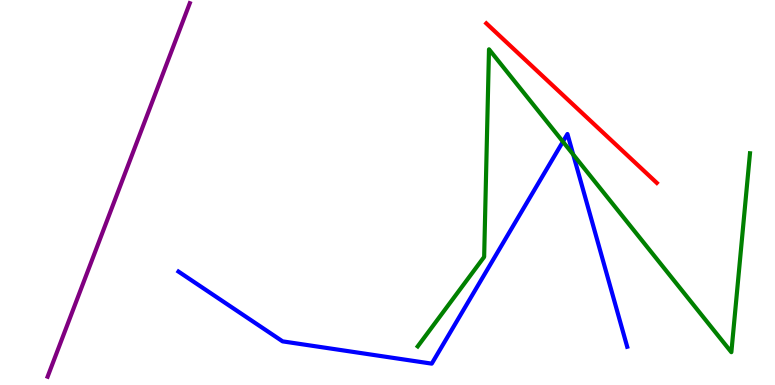[{'lines': ['blue', 'red'], 'intersections': []}, {'lines': ['green', 'red'], 'intersections': []}, {'lines': ['purple', 'red'], 'intersections': []}, {'lines': ['blue', 'green'], 'intersections': [{'x': 7.26, 'y': 6.32}, {'x': 7.4, 'y': 5.99}]}, {'lines': ['blue', 'purple'], 'intersections': []}, {'lines': ['green', 'purple'], 'intersections': []}]